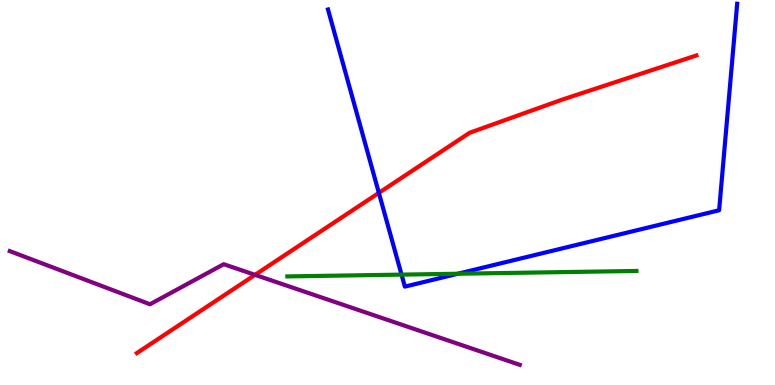[{'lines': ['blue', 'red'], 'intersections': [{'x': 4.89, 'y': 4.99}]}, {'lines': ['green', 'red'], 'intersections': []}, {'lines': ['purple', 'red'], 'intersections': [{'x': 3.29, 'y': 2.86}]}, {'lines': ['blue', 'green'], 'intersections': [{'x': 5.18, 'y': 2.87}, {'x': 5.91, 'y': 2.89}]}, {'lines': ['blue', 'purple'], 'intersections': []}, {'lines': ['green', 'purple'], 'intersections': []}]